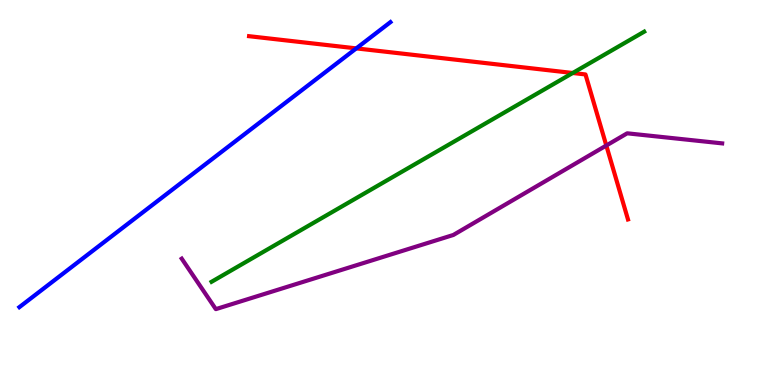[{'lines': ['blue', 'red'], 'intersections': [{'x': 4.6, 'y': 8.74}]}, {'lines': ['green', 'red'], 'intersections': [{'x': 7.39, 'y': 8.1}]}, {'lines': ['purple', 'red'], 'intersections': [{'x': 7.82, 'y': 6.22}]}, {'lines': ['blue', 'green'], 'intersections': []}, {'lines': ['blue', 'purple'], 'intersections': []}, {'lines': ['green', 'purple'], 'intersections': []}]